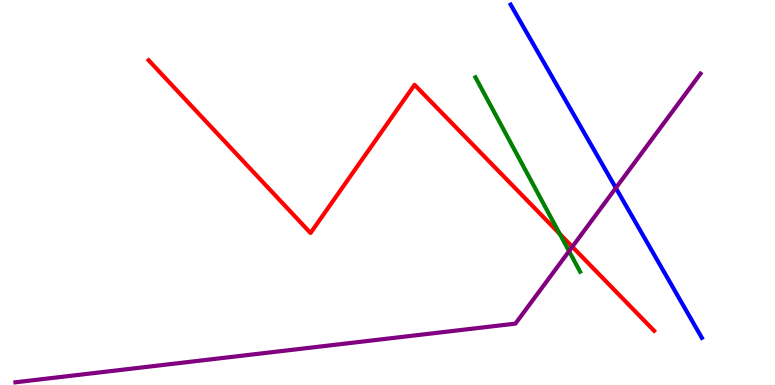[{'lines': ['blue', 'red'], 'intersections': []}, {'lines': ['green', 'red'], 'intersections': [{'x': 7.22, 'y': 3.92}]}, {'lines': ['purple', 'red'], 'intersections': [{'x': 7.38, 'y': 3.59}]}, {'lines': ['blue', 'green'], 'intersections': []}, {'lines': ['blue', 'purple'], 'intersections': [{'x': 7.95, 'y': 5.12}]}, {'lines': ['green', 'purple'], 'intersections': [{'x': 7.34, 'y': 3.48}]}]